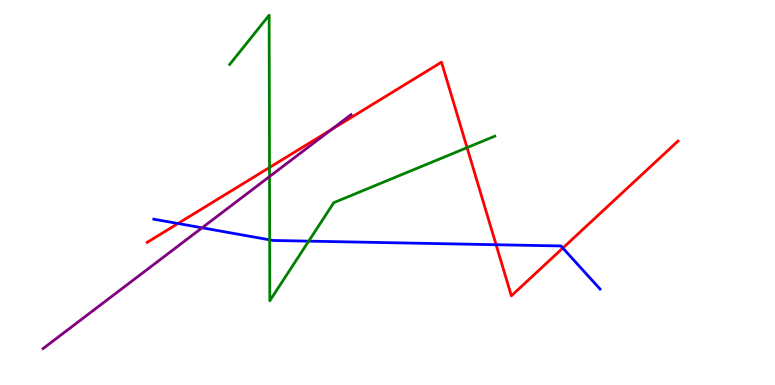[{'lines': ['blue', 'red'], 'intersections': [{'x': 2.3, 'y': 4.19}, {'x': 6.4, 'y': 3.64}, {'x': 7.26, 'y': 3.56}]}, {'lines': ['green', 'red'], 'intersections': [{'x': 3.48, 'y': 5.65}, {'x': 6.03, 'y': 6.17}]}, {'lines': ['purple', 'red'], 'intersections': [{'x': 4.28, 'y': 6.63}]}, {'lines': ['blue', 'green'], 'intersections': [{'x': 3.48, 'y': 3.77}, {'x': 3.98, 'y': 3.74}]}, {'lines': ['blue', 'purple'], 'intersections': [{'x': 2.61, 'y': 4.08}]}, {'lines': ['green', 'purple'], 'intersections': [{'x': 3.48, 'y': 5.41}]}]